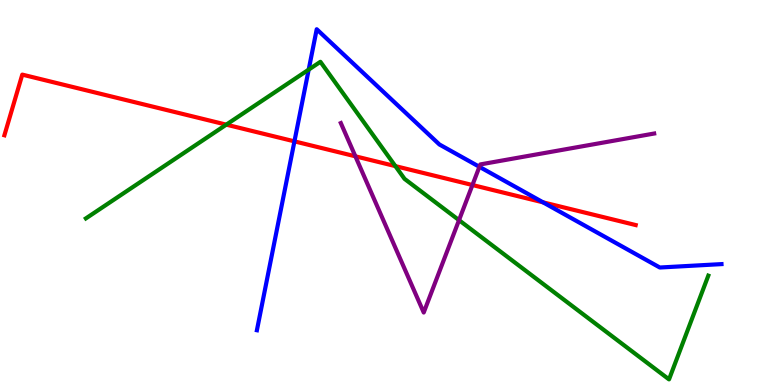[{'lines': ['blue', 'red'], 'intersections': [{'x': 3.8, 'y': 6.33}, {'x': 7.01, 'y': 4.74}]}, {'lines': ['green', 'red'], 'intersections': [{'x': 2.92, 'y': 6.76}, {'x': 5.1, 'y': 5.69}]}, {'lines': ['purple', 'red'], 'intersections': [{'x': 4.59, 'y': 5.94}, {'x': 6.1, 'y': 5.19}]}, {'lines': ['blue', 'green'], 'intersections': [{'x': 3.98, 'y': 8.19}]}, {'lines': ['blue', 'purple'], 'intersections': [{'x': 6.19, 'y': 5.67}]}, {'lines': ['green', 'purple'], 'intersections': [{'x': 5.92, 'y': 4.28}]}]